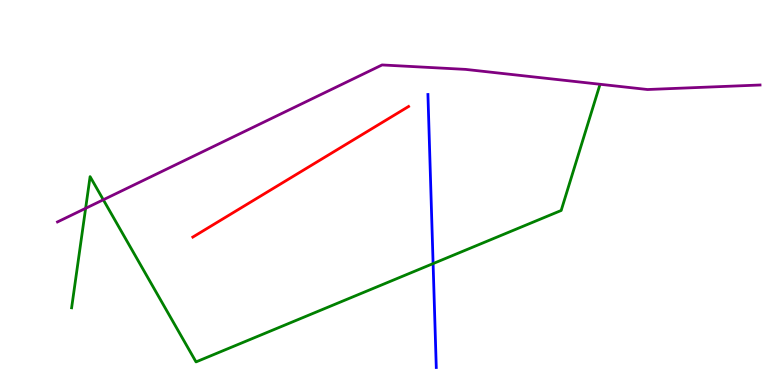[{'lines': ['blue', 'red'], 'intersections': []}, {'lines': ['green', 'red'], 'intersections': []}, {'lines': ['purple', 'red'], 'intersections': []}, {'lines': ['blue', 'green'], 'intersections': [{'x': 5.59, 'y': 3.15}]}, {'lines': ['blue', 'purple'], 'intersections': []}, {'lines': ['green', 'purple'], 'intersections': [{'x': 1.1, 'y': 4.59}, {'x': 1.33, 'y': 4.81}]}]